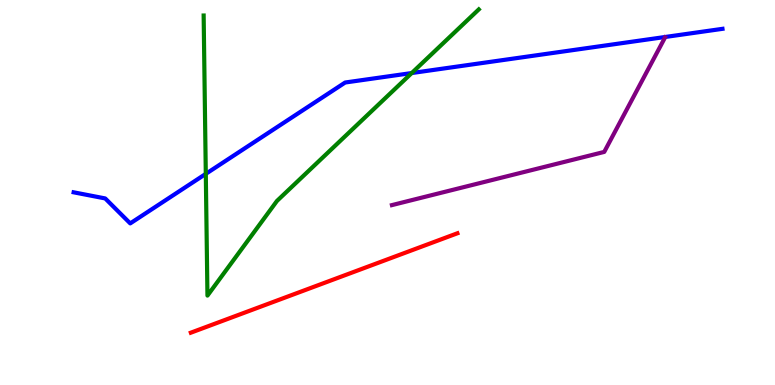[{'lines': ['blue', 'red'], 'intersections': []}, {'lines': ['green', 'red'], 'intersections': []}, {'lines': ['purple', 'red'], 'intersections': []}, {'lines': ['blue', 'green'], 'intersections': [{'x': 2.66, 'y': 5.48}, {'x': 5.31, 'y': 8.1}]}, {'lines': ['blue', 'purple'], 'intersections': []}, {'lines': ['green', 'purple'], 'intersections': []}]